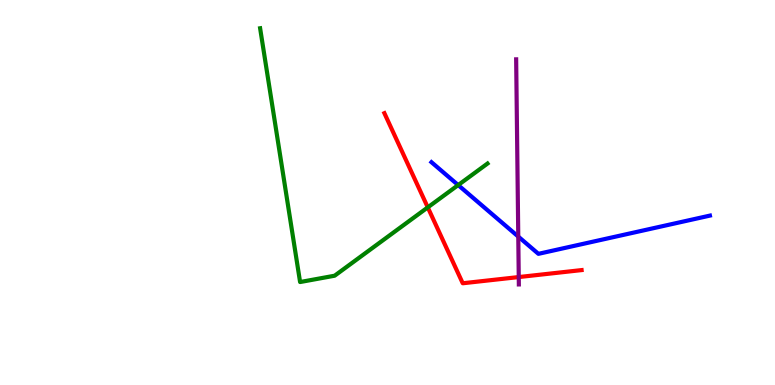[{'lines': ['blue', 'red'], 'intersections': []}, {'lines': ['green', 'red'], 'intersections': [{'x': 5.52, 'y': 4.61}]}, {'lines': ['purple', 'red'], 'intersections': [{'x': 6.69, 'y': 2.8}]}, {'lines': ['blue', 'green'], 'intersections': [{'x': 5.91, 'y': 5.19}]}, {'lines': ['blue', 'purple'], 'intersections': [{'x': 6.69, 'y': 3.86}]}, {'lines': ['green', 'purple'], 'intersections': []}]